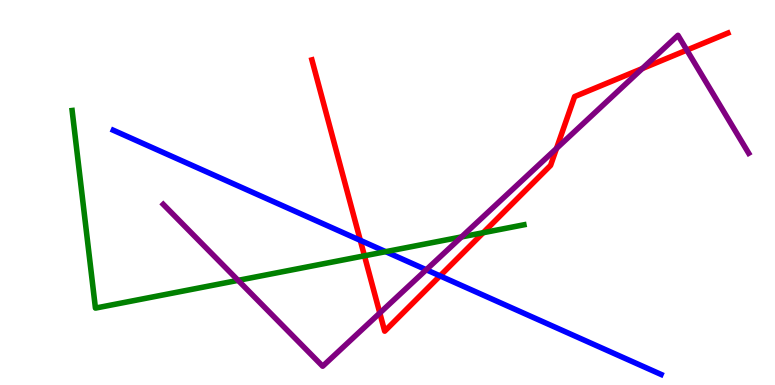[{'lines': ['blue', 'red'], 'intersections': [{'x': 4.65, 'y': 3.76}, {'x': 5.68, 'y': 2.83}]}, {'lines': ['green', 'red'], 'intersections': [{'x': 4.7, 'y': 3.36}, {'x': 6.23, 'y': 3.96}]}, {'lines': ['purple', 'red'], 'intersections': [{'x': 4.9, 'y': 1.87}, {'x': 7.18, 'y': 6.14}, {'x': 8.29, 'y': 8.22}, {'x': 8.86, 'y': 8.7}]}, {'lines': ['blue', 'green'], 'intersections': [{'x': 4.98, 'y': 3.46}]}, {'lines': ['blue', 'purple'], 'intersections': [{'x': 5.5, 'y': 2.99}]}, {'lines': ['green', 'purple'], 'intersections': [{'x': 3.07, 'y': 2.72}, {'x': 5.95, 'y': 3.85}]}]